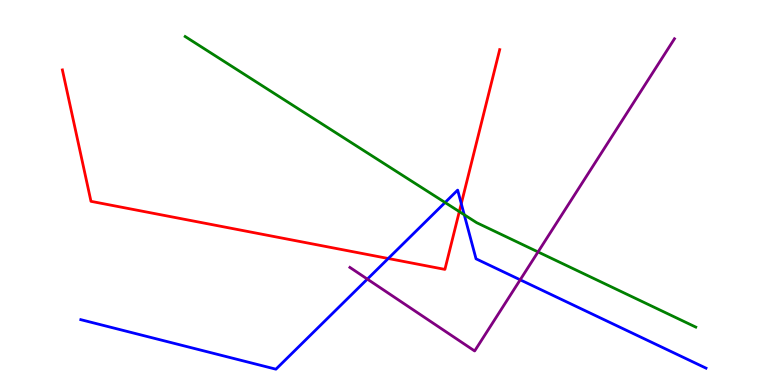[{'lines': ['blue', 'red'], 'intersections': [{'x': 5.01, 'y': 3.29}, {'x': 5.95, 'y': 4.71}]}, {'lines': ['green', 'red'], 'intersections': [{'x': 5.93, 'y': 4.5}]}, {'lines': ['purple', 'red'], 'intersections': []}, {'lines': ['blue', 'green'], 'intersections': [{'x': 5.74, 'y': 4.74}, {'x': 5.99, 'y': 4.42}]}, {'lines': ['blue', 'purple'], 'intersections': [{'x': 4.74, 'y': 2.75}, {'x': 6.71, 'y': 2.73}]}, {'lines': ['green', 'purple'], 'intersections': [{'x': 6.94, 'y': 3.46}]}]